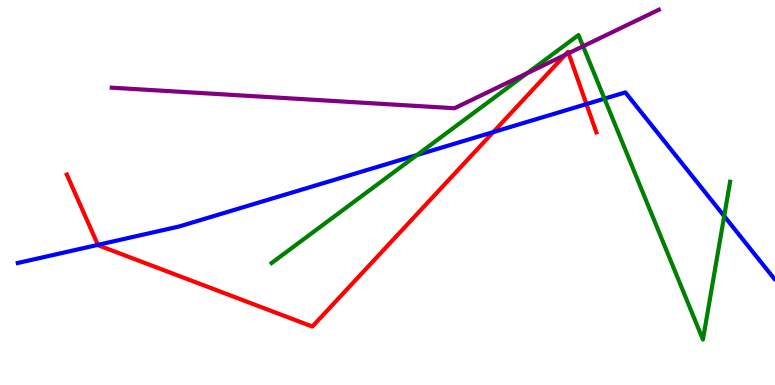[{'lines': ['blue', 'red'], 'intersections': [{'x': 1.26, 'y': 3.64}, {'x': 6.37, 'y': 6.57}, {'x': 7.57, 'y': 7.3}]}, {'lines': ['green', 'red'], 'intersections': []}, {'lines': ['purple', 'red'], 'intersections': [{'x': 7.29, 'y': 8.57}, {'x': 7.34, 'y': 8.62}]}, {'lines': ['blue', 'green'], 'intersections': [{'x': 5.38, 'y': 5.97}, {'x': 7.8, 'y': 7.44}, {'x': 9.34, 'y': 4.39}]}, {'lines': ['blue', 'purple'], 'intersections': []}, {'lines': ['green', 'purple'], 'intersections': [{'x': 6.8, 'y': 8.1}, {'x': 7.52, 'y': 8.8}]}]